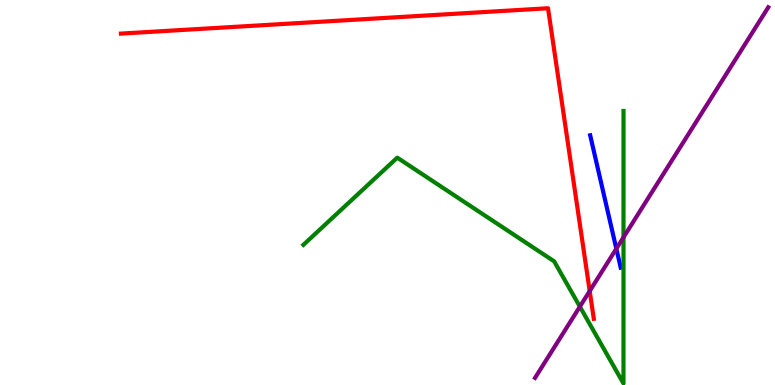[{'lines': ['blue', 'red'], 'intersections': []}, {'lines': ['green', 'red'], 'intersections': []}, {'lines': ['purple', 'red'], 'intersections': [{'x': 7.61, 'y': 2.44}]}, {'lines': ['blue', 'green'], 'intersections': []}, {'lines': ['blue', 'purple'], 'intersections': [{'x': 7.95, 'y': 3.54}]}, {'lines': ['green', 'purple'], 'intersections': [{'x': 7.48, 'y': 2.04}, {'x': 8.05, 'y': 3.84}]}]